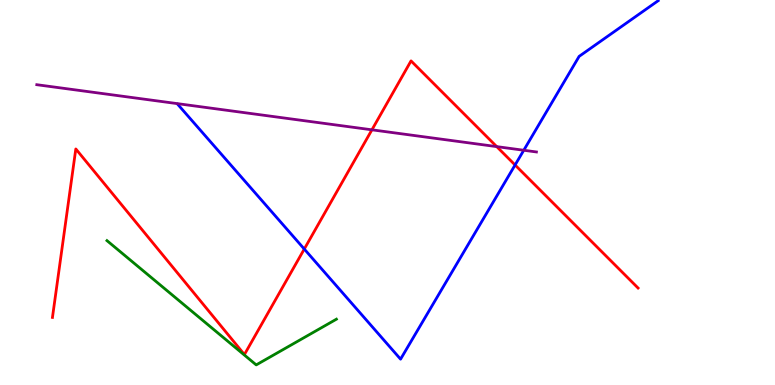[{'lines': ['blue', 'red'], 'intersections': [{'x': 3.93, 'y': 3.53}, {'x': 6.65, 'y': 5.71}]}, {'lines': ['green', 'red'], 'intersections': []}, {'lines': ['purple', 'red'], 'intersections': [{'x': 4.8, 'y': 6.63}, {'x': 6.41, 'y': 6.19}]}, {'lines': ['blue', 'green'], 'intersections': []}, {'lines': ['blue', 'purple'], 'intersections': [{'x': 6.76, 'y': 6.1}]}, {'lines': ['green', 'purple'], 'intersections': []}]